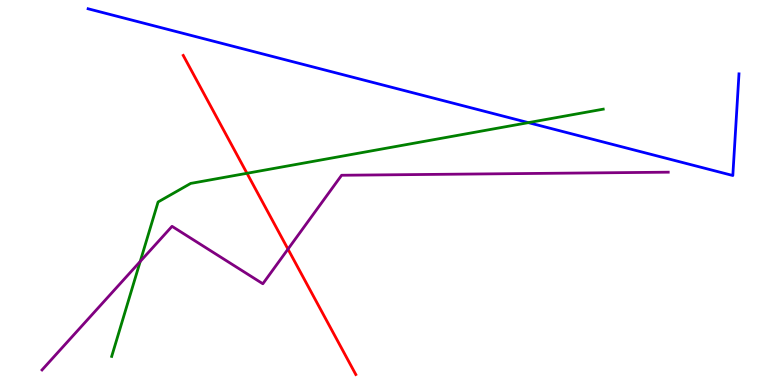[{'lines': ['blue', 'red'], 'intersections': []}, {'lines': ['green', 'red'], 'intersections': [{'x': 3.19, 'y': 5.5}]}, {'lines': ['purple', 'red'], 'intersections': [{'x': 3.72, 'y': 3.53}]}, {'lines': ['blue', 'green'], 'intersections': [{'x': 6.82, 'y': 6.81}]}, {'lines': ['blue', 'purple'], 'intersections': []}, {'lines': ['green', 'purple'], 'intersections': [{'x': 1.81, 'y': 3.21}]}]